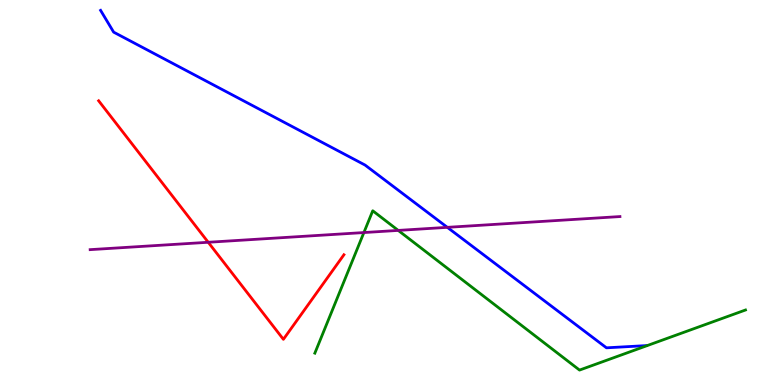[{'lines': ['blue', 'red'], 'intersections': []}, {'lines': ['green', 'red'], 'intersections': []}, {'lines': ['purple', 'red'], 'intersections': [{'x': 2.69, 'y': 3.71}]}, {'lines': ['blue', 'green'], 'intersections': []}, {'lines': ['blue', 'purple'], 'intersections': [{'x': 5.77, 'y': 4.1}]}, {'lines': ['green', 'purple'], 'intersections': [{'x': 4.7, 'y': 3.96}, {'x': 5.14, 'y': 4.02}]}]